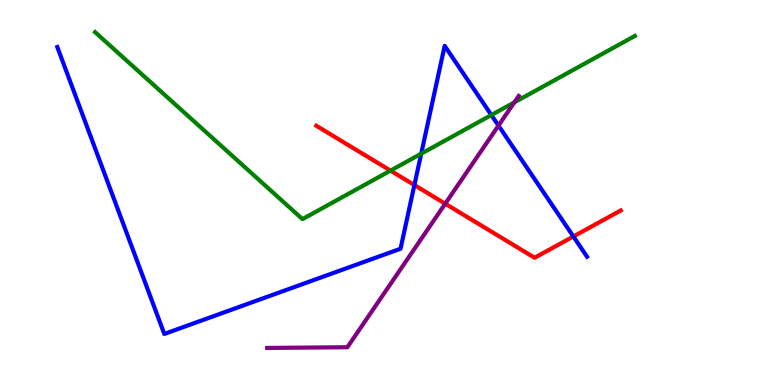[{'lines': ['blue', 'red'], 'intersections': [{'x': 5.35, 'y': 5.19}, {'x': 7.4, 'y': 3.86}]}, {'lines': ['green', 'red'], 'intersections': [{'x': 5.04, 'y': 5.57}]}, {'lines': ['purple', 'red'], 'intersections': [{'x': 5.74, 'y': 4.71}]}, {'lines': ['blue', 'green'], 'intersections': [{'x': 5.43, 'y': 6.01}, {'x': 6.34, 'y': 7.01}]}, {'lines': ['blue', 'purple'], 'intersections': [{'x': 6.43, 'y': 6.74}]}, {'lines': ['green', 'purple'], 'intersections': [{'x': 6.64, 'y': 7.34}]}]